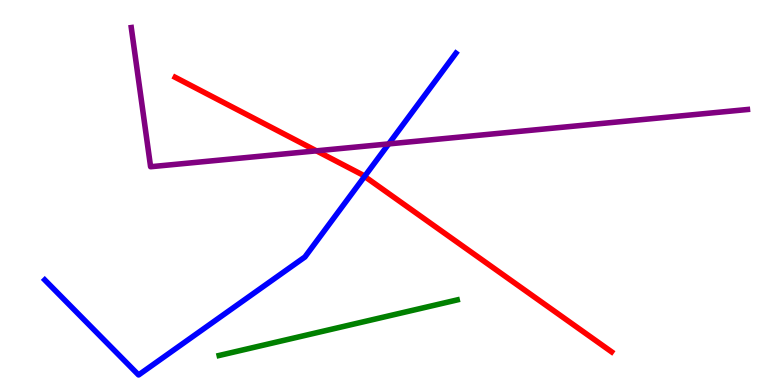[{'lines': ['blue', 'red'], 'intersections': [{'x': 4.7, 'y': 5.42}]}, {'lines': ['green', 'red'], 'intersections': []}, {'lines': ['purple', 'red'], 'intersections': [{'x': 4.08, 'y': 6.08}]}, {'lines': ['blue', 'green'], 'intersections': []}, {'lines': ['blue', 'purple'], 'intersections': [{'x': 5.02, 'y': 6.26}]}, {'lines': ['green', 'purple'], 'intersections': []}]